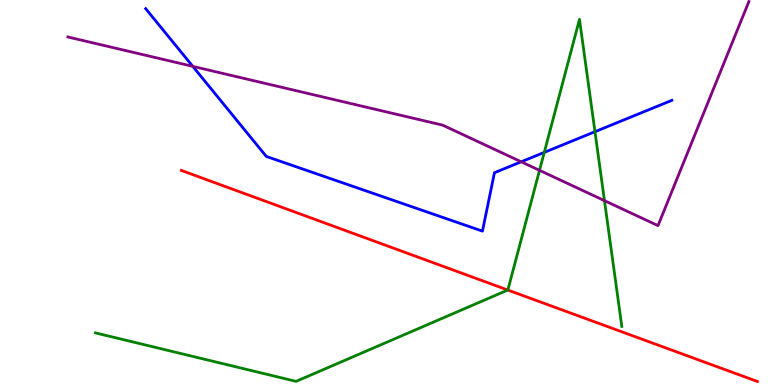[{'lines': ['blue', 'red'], 'intersections': []}, {'lines': ['green', 'red'], 'intersections': [{'x': 6.55, 'y': 2.47}]}, {'lines': ['purple', 'red'], 'intersections': []}, {'lines': ['blue', 'green'], 'intersections': [{'x': 7.02, 'y': 6.04}, {'x': 7.68, 'y': 6.58}]}, {'lines': ['blue', 'purple'], 'intersections': [{'x': 2.49, 'y': 8.28}, {'x': 6.73, 'y': 5.8}]}, {'lines': ['green', 'purple'], 'intersections': [{'x': 6.96, 'y': 5.58}, {'x': 7.8, 'y': 4.79}]}]